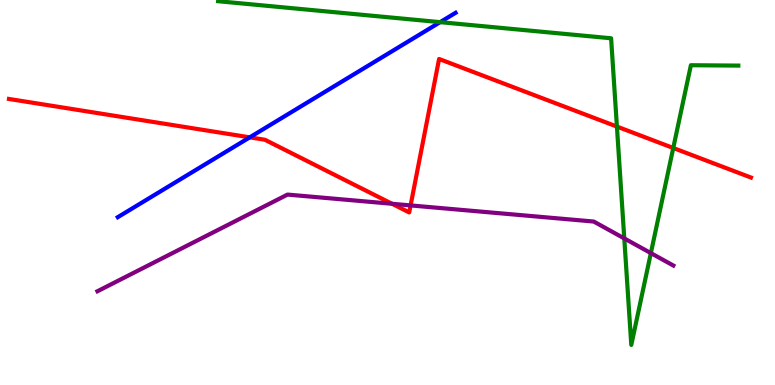[{'lines': ['blue', 'red'], 'intersections': [{'x': 3.22, 'y': 6.43}]}, {'lines': ['green', 'red'], 'intersections': [{'x': 7.96, 'y': 6.71}, {'x': 8.69, 'y': 6.16}]}, {'lines': ['purple', 'red'], 'intersections': [{'x': 5.06, 'y': 4.71}, {'x': 5.3, 'y': 4.66}]}, {'lines': ['blue', 'green'], 'intersections': [{'x': 5.68, 'y': 9.42}]}, {'lines': ['blue', 'purple'], 'intersections': []}, {'lines': ['green', 'purple'], 'intersections': [{'x': 8.06, 'y': 3.81}, {'x': 8.4, 'y': 3.43}]}]